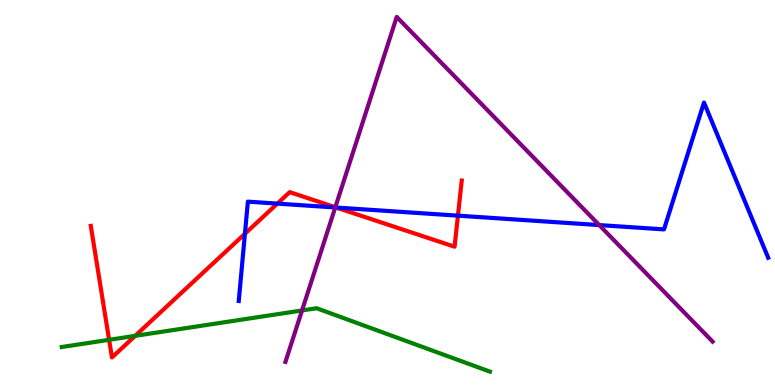[{'lines': ['blue', 'red'], 'intersections': [{'x': 3.16, 'y': 3.93}, {'x': 3.58, 'y': 4.71}, {'x': 4.34, 'y': 4.61}, {'x': 5.91, 'y': 4.4}]}, {'lines': ['green', 'red'], 'intersections': [{'x': 1.41, 'y': 1.17}, {'x': 1.74, 'y': 1.28}]}, {'lines': ['purple', 'red'], 'intersections': [{'x': 4.33, 'y': 4.62}]}, {'lines': ['blue', 'green'], 'intersections': []}, {'lines': ['blue', 'purple'], 'intersections': [{'x': 4.33, 'y': 4.61}, {'x': 7.73, 'y': 4.15}]}, {'lines': ['green', 'purple'], 'intersections': [{'x': 3.9, 'y': 1.94}]}]